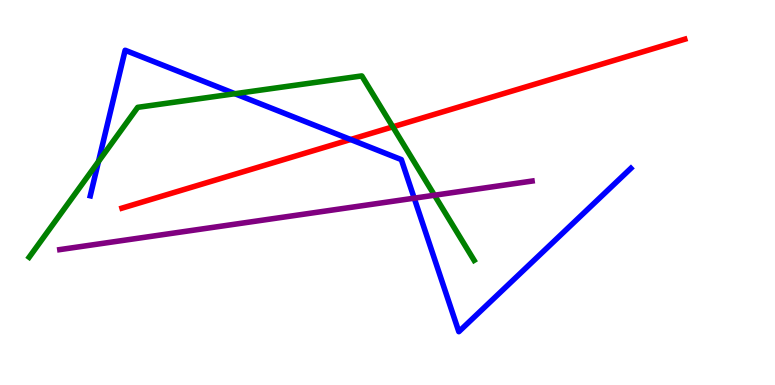[{'lines': ['blue', 'red'], 'intersections': [{'x': 4.52, 'y': 6.38}]}, {'lines': ['green', 'red'], 'intersections': [{'x': 5.07, 'y': 6.71}]}, {'lines': ['purple', 'red'], 'intersections': []}, {'lines': ['blue', 'green'], 'intersections': [{'x': 1.27, 'y': 5.8}, {'x': 3.03, 'y': 7.57}]}, {'lines': ['blue', 'purple'], 'intersections': [{'x': 5.34, 'y': 4.85}]}, {'lines': ['green', 'purple'], 'intersections': [{'x': 5.61, 'y': 4.93}]}]